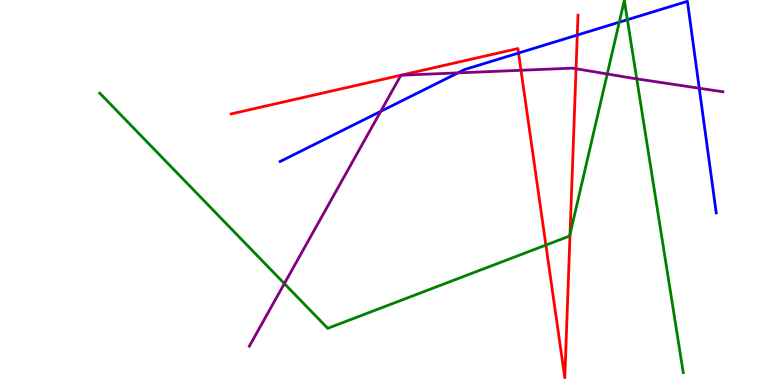[{'lines': ['blue', 'red'], 'intersections': [{'x': 6.69, 'y': 8.62}, {'x': 7.45, 'y': 9.09}]}, {'lines': ['green', 'red'], 'intersections': [{'x': 7.04, 'y': 3.63}, {'x': 7.36, 'y': 3.92}]}, {'lines': ['purple', 'red'], 'intersections': [{'x': 6.72, 'y': 8.17}, {'x': 7.43, 'y': 8.21}]}, {'lines': ['blue', 'green'], 'intersections': [{'x': 7.99, 'y': 9.42}, {'x': 8.1, 'y': 9.49}]}, {'lines': ['blue', 'purple'], 'intersections': [{'x': 4.91, 'y': 7.11}, {'x': 5.91, 'y': 8.11}, {'x': 9.02, 'y': 7.71}]}, {'lines': ['green', 'purple'], 'intersections': [{'x': 3.67, 'y': 2.63}, {'x': 7.84, 'y': 8.08}, {'x': 8.22, 'y': 7.95}]}]